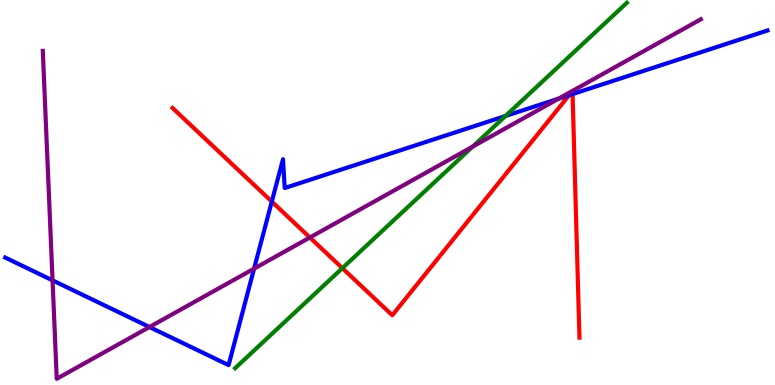[{'lines': ['blue', 'red'], 'intersections': [{'x': 3.51, 'y': 4.76}, {'x': 7.34, 'y': 7.53}, {'x': 7.39, 'y': 7.56}]}, {'lines': ['green', 'red'], 'intersections': [{'x': 4.42, 'y': 3.03}]}, {'lines': ['purple', 'red'], 'intersections': [{'x': 4.0, 'y': 3.83}]}, {'lines': ['blue', 'green'], 'intersections': [{'x': 6.52, 'y': 6.99}]}, {'lines': ['blue', 'purple'], 'intersections': [{'x': 0.678, 'y': 2.72}, {'x': 1.93, 'y': 1.51}, {'x': 3.28, 'y': 3.02}, {'x': 7.21, 'y': 7.44}]}, {'lines': ['green', 'purple'], 'intersections': [{'x': 6.1, 'y': 6.19}]}]